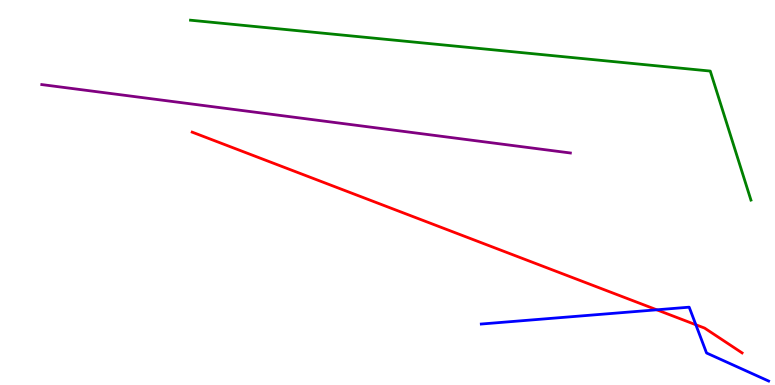[{'lines': ['blue', 'red'], 'intersections': [{'x': 8.47, 'y': 1.95}, {'x': 8.98, 'y': 1.57}]}, {'lines': ['green', 'red'], 'intersections': []}, {'lines': ['purple', 'red'], 'intersections': []}, {'lines': ['blue', 'green'], 'intersections': []}, {'lines': ['blue', 'purple'], 'intersections': []}, {'lines': ['green', 'purple'], 'intersections': []}]